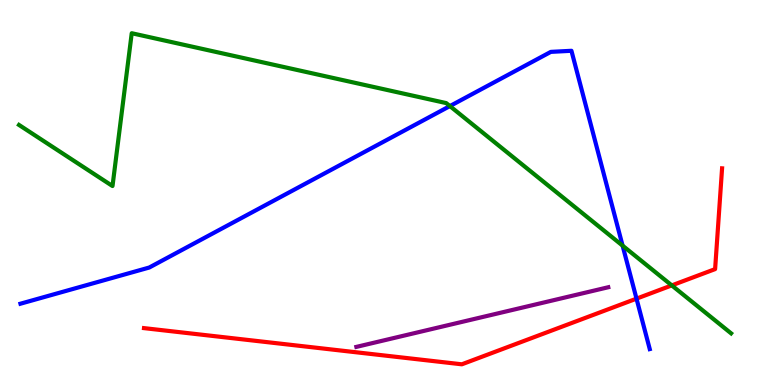[{'lines': ['blue', 'red'], 'intersections': [{'x': 8.21, 'y': 2.24}]}, {'lines': ['green', 'red'], 'intersections': [{'x': 8.67, 'y': 2.59}]}, {'lines': ['purple', 'red'], 'intersections': []}, {'lines': ['blue', 'green'], 'intersections': [{'x': 5.81, 'y': 7.24}, {'x': 8.03, 'y': 3.62}]}, {'lines': ['blue', 'purple'], 'intersections': []}, {'lines': ['green', 'purple'], 'intersections': []}]